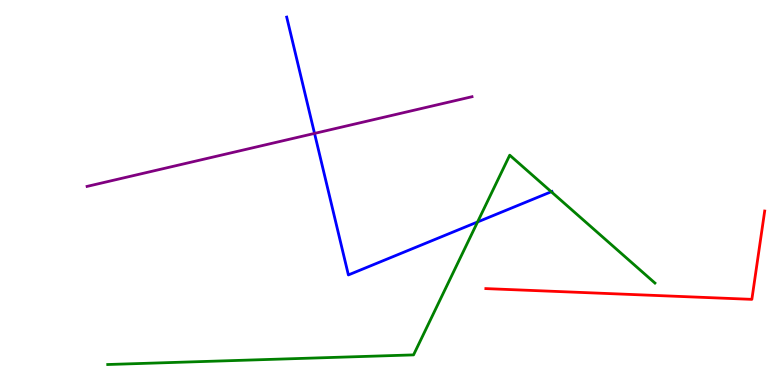[{'lines': ['blue', 'red'], 'intersections': []}, {'lines': ['green', 'red'], 'intersections': []}, {'lines': ['purple', 'red'], 'intersections': []}, {'lines': ['blue', 'green'], 'intersections': [{'x': 6.16, 'y': 4.23}, {'x': 7.11, 'y': 5.02}]}, {'lines': ['blue', 'purple'], 'intersections': [{'x': 4.06, 'y': 6.53}]}, {'lines': ['green', 'purple'], 'intersections': []}]